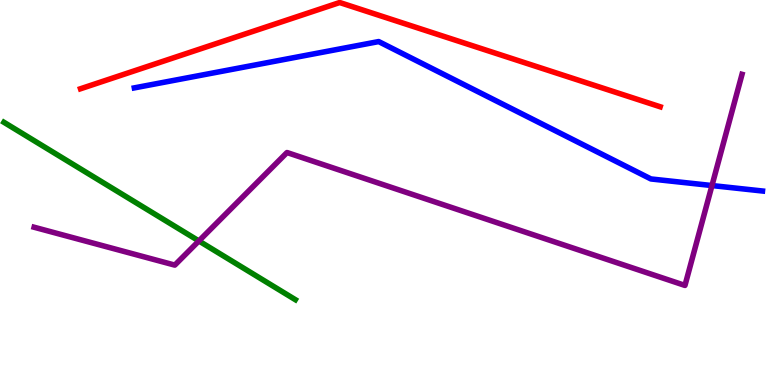[{'lines': ['blue', 'red'], 'intersections': []}, {'lines': ['green', 'red'], 'intersections': []}, {'lines': ['purple', 'red'], 'intersections': []}, {'lines': ['blue', 'green'], 'intersections': []}, {'lines': ['blue', 'purple'], 'intersections': [{'x': 9.19, 'y': 5.18}]}, {'lines': ['green', 'purple'], 'intersections': [{'x': 2.57, 'y': 3.74}]}]